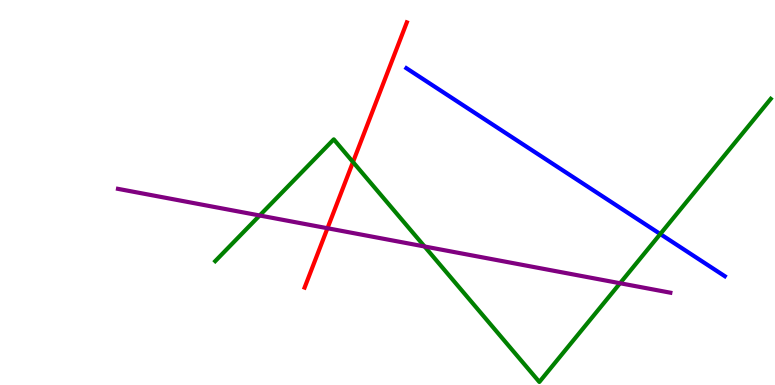[{'lines': ['blue', 'red'], 'intersections': []}, {'lines': ['green', 'red'], 'intersections': [{'x': 4.55, 'y': 5.79}]}, {'lines': ['purple', 'red'], 'intersections': [{'x': 4.23, 'y': 4.07}]}, {'lines': ['blue', 'green'], 'intersections': [{'x': 8.52, 'y': 3.92}]}, {'lines': ['blue', 'purple'], 'intersections': []}, {'lines': ['green', 'purple'], 'intersections': [{'x': 3.35, 'y': 4.4}, {'x': 5.48, 'y': 3.6}, {'x': 8.0, 'y': 2.64}]}]